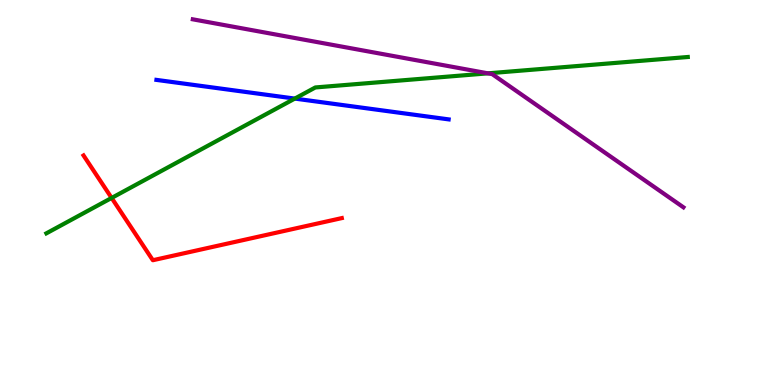[{'lines': ['blue', 'red'], 'intersections': []}, {'lines': ['green', 'red'], 'intersections': [{'x': 1.44, 'y': 4.86}]}, {'lines': ['purple', 'red'], 'intersections': []}, {'lines': ['blue', 'green'], 'intersections': [{'x': 3.8, 'y': 7.44}]}, {'lines': ['blue', 'purple'], 'intersections': []}, {'lines': ['green', 'purple'], 'intersections': [{'x': 6.3, 'y': 8.1}]}]